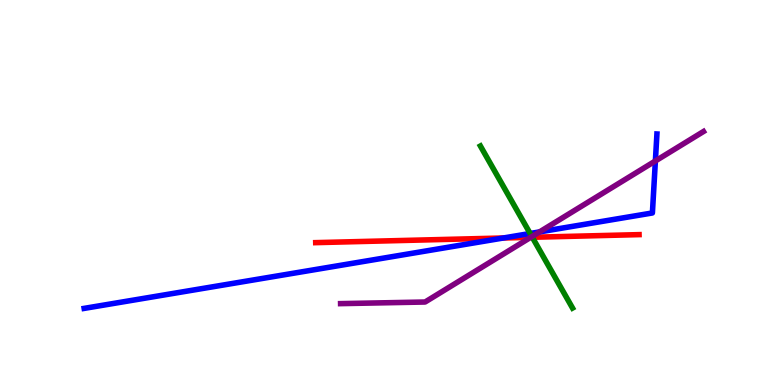[{'lines': ['blue', 'red'], 'intersections': [{'x': 6.49, 'y': 3.82}]}, {'lines': ['green', 'red'], 'intersections': [{'x': 6.87, 'y': 3.84}]}, {'lines': ['purple', 'red'], 'intersections': [{'x': 6.85, 'y': 3.84}]}, {'lines': ['blue', 'green'], 'intersections': [{'x': 6.84, 'y': 3.94}]}, {'lines': ['blue', 'purple'], 'intersections': [{'x': 6.96, 'y': 3.98}, {'x': 8.46, 'y': 5.82}]}, {'lines': ['green', 'purple'], 'intersections': [{'x': 6.86, 'y': 3.85}]}]